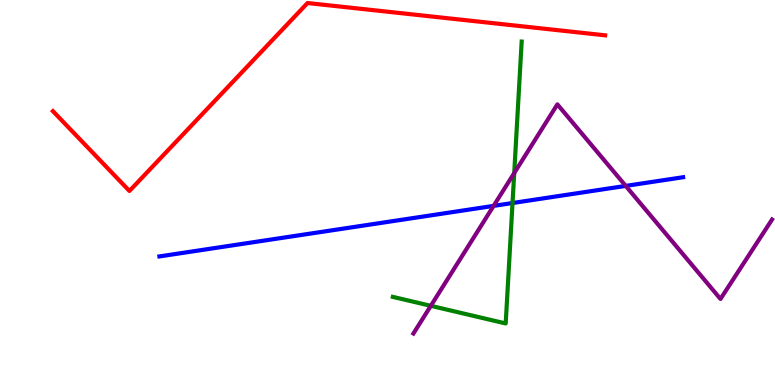[{'lines': ['blue', 'red'], 'intersections': []}, {'lines': ['green', 'red'], 'intersections': []}, {'lines': ['purple', 'red'], 'intersections': []}, {'lines': ['blue', 'green'], 'intersections': [{'x': 6.61, 'y': 4.73}]}, {'lines': ['blue', 'purple'], 'intersections': [{'x': 6.37, 'y': 4.65}, {'x': 8.07, 'y': 5.17}]}, {'lines': ['green', 'purple'], 'intersections': [{'x': 5.56, 'y': 2.06}, {'x': 6.64, 'y': 5.5}]}]